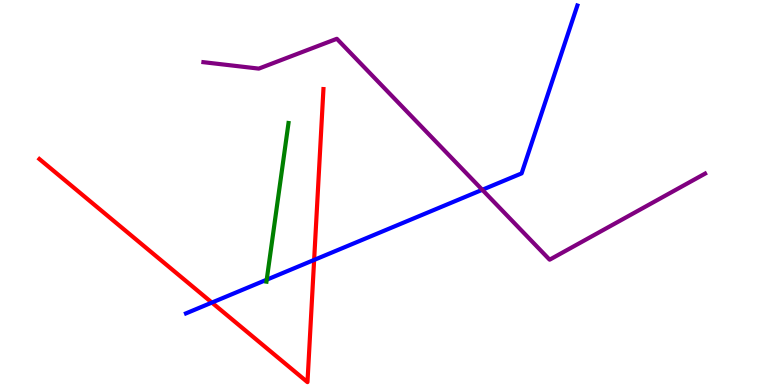[{'lines': ['blue', 'red'], 'intersections': [{'x': 2.73, 'y': 2.14}, {'x': 4.05, 'y': 3.25}]}, {'lines': ['green', 'red'], 'intersections': []}, {'lines': ['purple', 'red'], 'intersections': []}, {'lines': ['blue', 'green'], 'intersections': [{'x': 3.44, 'y': 2.73}]}, {'lines': ['blue', 'purple'], 'intersections': [{'x': 6.22, 'y': 5.07}]}, {'lines': ['green', 'purple'], 'intersections': []}]